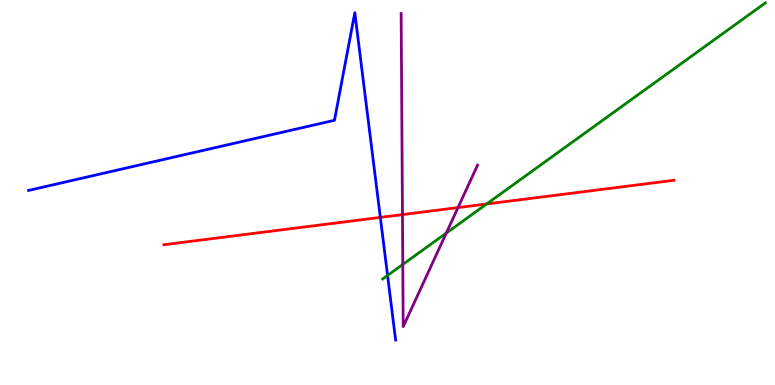[{'lines': ['blue', 'red'], 'intersections': [{'x': 4.91, 'y': 4.35}]}, {'lines': ['green', 'red'], 'intersections': [{'x': 6.28, 'y': 4.7}]}, {'lines': ['purple', 'red'], 'intersections': [{'x': 5.19, 'y': 4.43}, {'x': 5.91, 'y': 4.61}]}, {'lines': ['blue', 'green'], 'intersections': [{'x': 5.0, 'y': 2.85}]}, {'lines': ['blue', 'purple'], 'intersections': []}, {'lines': ['green', 'purple'], 'intersections': [{'x': 5.2, 'y': 3.13}, {'x': 5.76, 'y': 3.95}]}]